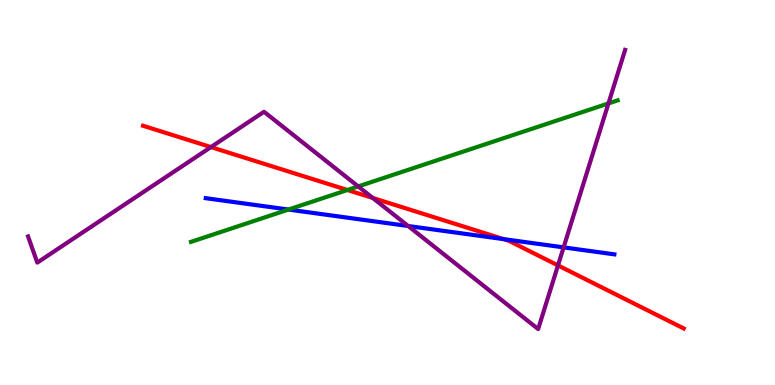[{'lines': ['blue', 'red'], 'intersections': [{'x': 6.5, 'y': 3.79}]}, {'lines': ['green', 'red'], 'intersections': [{'x': 4.48, 'y': 5.06}]}, {'lines': ['purple', 'red'], 'intersections': [{'x': 2.72, 'y': 6.18}, {'x': 4.81, 'y': 4.86}, {'x': 7.2, 'y': 3.11}]}, {'lines': ['blue', 'green'], 'intersections': [{'x': 3.72, 'y': 4.56}]}, {'lines': ['blue', 'purple'], 'intersections': [{'x': 5.27, 'y': 4.13}, {'x': 7.27, 'y': 3.57}]}, {'lines': ['green', 'purple'], 'intersections': [{'x': 4.62, 'y': 5.16}, {'x': 7.85, 'y': 7.31}]}]